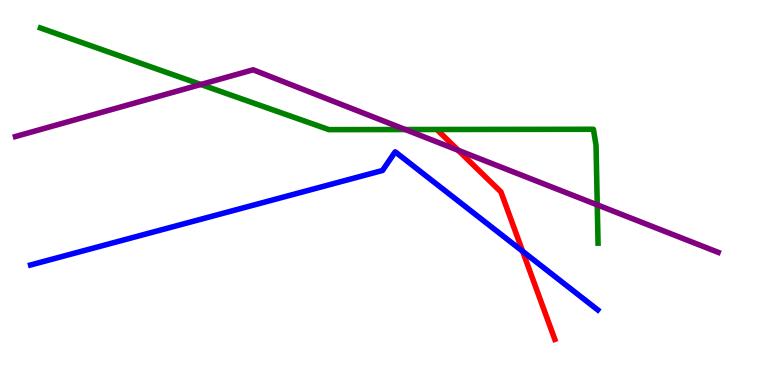[{'lines': ['blue', 'red'], 'intersections': [{'x': 6.74, 'y': 3.47}]}, {'lines': ['green', 'red'], 'intersections': []}, {'lines': ['purple', 'red'], 'intersections': [{'x': 5.91, 'y': 6.1}]}, {'lines': ['blue', 'green'], 'intersections': []}, {'lines': ['blue', 'purple'], 'intersections': []}, {'lines': ['green', 'purple'], 'intersections': [{'x': 2.59, 'y': 7.81}, {'x': 5.23, 'y': 6.64}, {'x': 7.71, 'y': 4.68}]}]